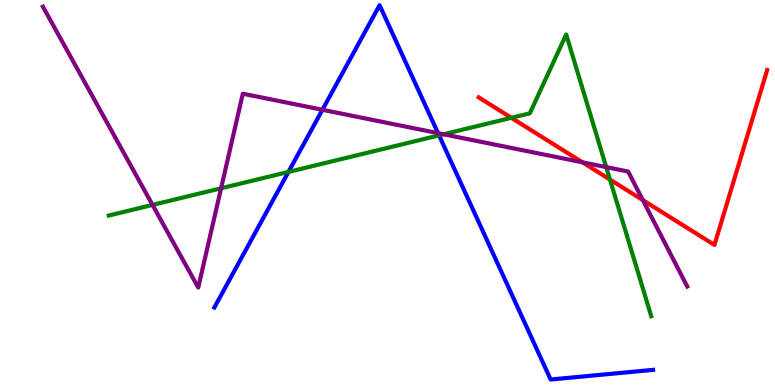[{'lines': ['blue', 'red'], 'intersections': []}, {'lines': ['green', 'red'], 'intersections': [{'x': 6.6, 'y': 6.94}, {'x': 7.87, 'y': 5.34}]}, {'lines': ['purple', 'red'], 'intersections': [{'x': 7.52, 'y': 5.78}, {'x': 8.29, 'y': 4.8}]}, {'lines': ['blue', 'green'], 'intersections': [{'x': 3.72, 'y': 5.53}, {'x': 5.67, 'y': 6.48}]}, {'lines': ['blue', 'purple'], 'intersections': [{'x': 4.16, 'y': 7.15}, {'x': 5.65, 'y': 6.54}]}, {'lines': ['green', 'purple'], 'intersections': [{'x': 1.97, 'y': 4.68}, {'x': 2.85, 'y': 5.11}, {'x': 5.72, 'y': 6.51}, {'x': 7.82, 'y': 5.66}]}]